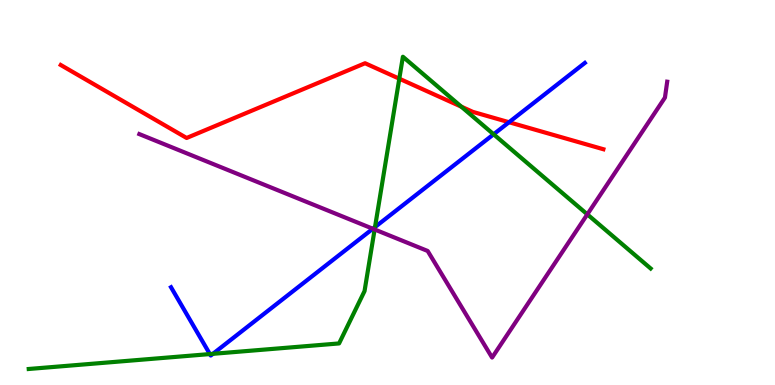[{'lines': ['blue', 'red'], 'intersections': [{'x': 6.57, 'y': 6.83}]}, {'lines': ['green', 'red'], 'intersections': [{'x': 5.15, 'y': 7.96}, {'x': 5.95, 'y': 7.23}]}, {'lines': ['purple', 'red'], 'intersections': []}, {'lines': ['blue', 'green'], 'intersections': [{'x': 2.71, 'y': 0.803}, {'x': 2.75, 'y': 0.81}, {'x': 4.84, 'y': 4.1}, {'x': 6.37, 'y': 6.51}]}, {'lines': ['blue', 'purple'], 'intersections': [{'x': 4.81, 'y': 4.06}]}, {'lines': ['green', 'purple'], 'intersections': [{'x': 4.83, 'y': 4.04}, {'x': 7.58, 'y': 4.43}]}]